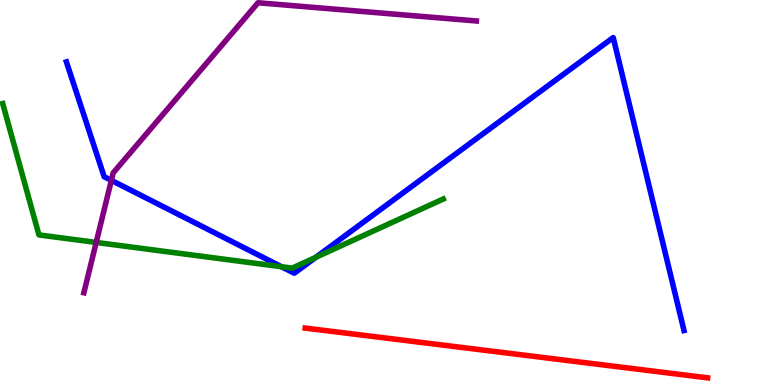[{'lines': ['blue', 'red'], 'intersections': []}, {'lines': ['green', 'red'], 'intersections': []}, {'lines': ['purple', 'red'], 'intersections': []}, {'lines': ['blue', 'green'], 'intersections': [{'x': 3.63, 'y': 3.07}, {'x': 4.07, 'y': 3.32}]}, {'lines': ['blue', 'purple'], 'intersections': [{'x': 1.44, 'y': 5.32}]}, {'lines': ['green', 'purple'], 'intersections': [{'x': 1.24, 'y': 3.7}]}]